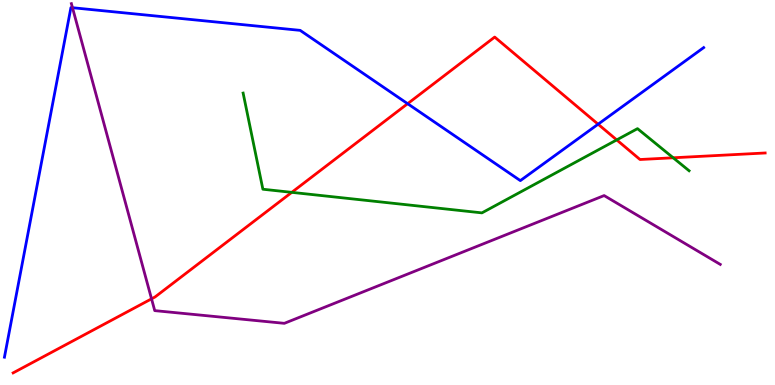[{'lines': ['blue', 'red'], 'intersections': [{'x': 5.26, 'y': 7.31}, {'x': 7.72, 'y': 6.77}]}, {'lines': ['green', 'red'], 'intersections': [{'x': 3.76, 'y': 5.0}, {'x': 7.96, 'y': 6.37}, {'x': 8.69, 'y': 5.9}]}, {'lines': ['purple', 'red'], 'intersections': [{'x': 1.96, 'y': 2.24}]}, {'lines': ['blue', 'green'], 'intersections': []}, {'lines': ['blue', 'purple'], 'intersections': [{'x': 0.935, 'y': 9.8}]}, {'lines': ['green', 'purple'], 'intersections': []}]